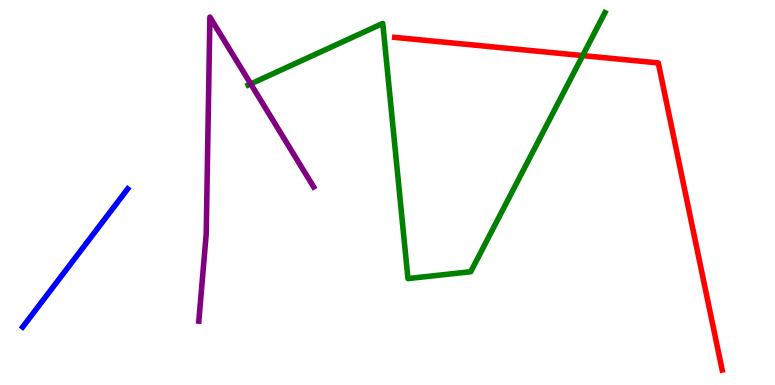[{'lines': ['blue', 'red'], 'intersections': []}, {'lines': ['green', 'red'], 'intersections': [{'x': 7.52, 'y': 8.56}]}, {'lines': ['purple', 'red'], 'intersections': []}, {'lines': ['blue', 'green'], 'intersections': []}, {'lines': ['blue', 'purple'], 'intersections': []}, {'lines': ['green', 'purple'], 'intersections': [{'x': 3.24, 'y': 7.82}]}]